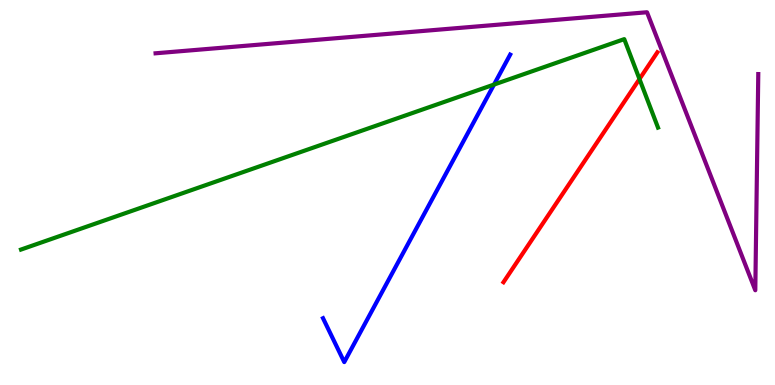[{'lines': ['blue', 'red'], 'intersections': []}, {'lines': ['green', 'red'], 'intersections': [{'x': 8.25, 'y': 7.95}]}, {'lines': ['purple', 'red'], 'intersections': []}, {'lines': ['blue', 'green'], 'intersections': [{'x': 6.37, 'y': 7.8}]}, {'lines': ['blue', 'purple'], 'intersections': []}, {'lines': ['green', 'purple'], 'intersections': []}]